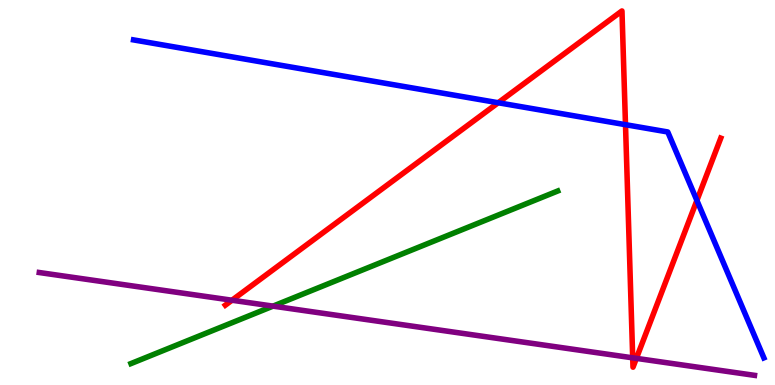[{'lines': ['blue', 'red'], 'intersections': [{'x': 6.43, 'y': 7.33}, {'x': 8.07, 'y': 6.76}, {'x': 8.99, 'y': 4.79}]}, {'lines': ['green', 'red'], 'intersections': []}, {'lines': ['purple', 'red'], 'intersections': [{'x': 2.99, 'y': 2.2}, {'x': 8.16, 'y': 0.706}, {'x': 8.21, 'y': 0.692}]}, {'lines': ['blue', 'green'], 'intersections': []}, {'lines': ['blue', 'purple'], 'intersections': []}, {'lines': ['green', 'purple'], 'intersections': [{'x': 3.52, 'y': 2.05}]}]